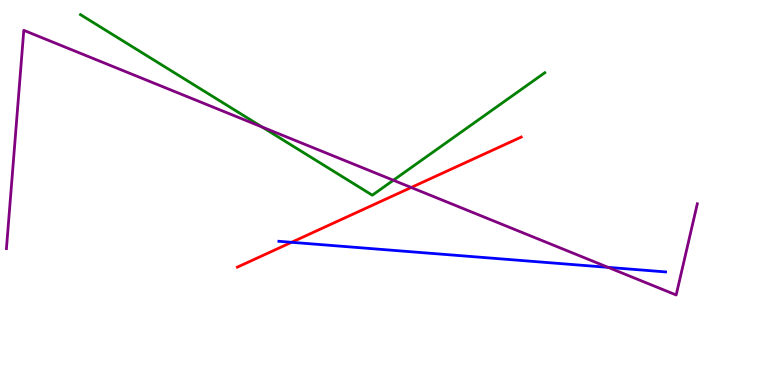[{'lines': ['blue', 'red'], 'intersections': [{'x': 3.76, 'y': 3.71}]}, {'lines': ['green', 'red'], 'intersections': []}, {'lines': ['purple', 'red'], 'intersections': [{'x': 5.31, 'y': 5.13}]}, {'lines': ['blue', 'green'], 'intersections': []}, {'lines': ['blue', 'purple'], 'intersections': [{'x': 7.85, 'y': 3.06}]}, {'lines': ['green', 'purple'], 'intersections': [{'x': 3.38, 'y': 6.7}, {'x': 5.08, 'y': 5.32}]}]